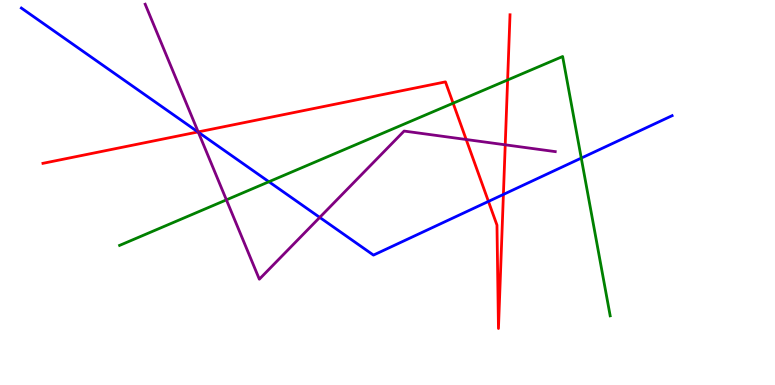[{'lines': ['blue', 'red'], 'intersections': [{'x': 2.55, 'y': 6.57}, {'x': 6.3, 'y': 4.77}, {'x': 6.5, 'y': 4.95}]}, {'lines': ['green', 'red'], 'intersections': [{'x': 5.85, 'y': 7.32}, {'x': 6.55, 'y': 7.92}]}, {'lines': ['purple', 'red'], 'intersections': [{'x': 2.56, 'y': 6.57}, {'x': 6.02, 'y': 6.38}, {'x': 6.52, 'y': 6.24}]}, {'lines': ['blue', 'green'], 'intersections': [{'x': 3.47, 'y': 5.28}, {'x': 7.5, 'y': 5.89}]}, {'lines': ['blue', 'purple'], 'intersections': [{'x': 2.56, 'y': 6.57}, {'x': 4.13, 'y': 4.35}]}, {'lines': ['green', 'purple'], 'intersections': [{'x': 2.92, 'y': 4.81}]}]